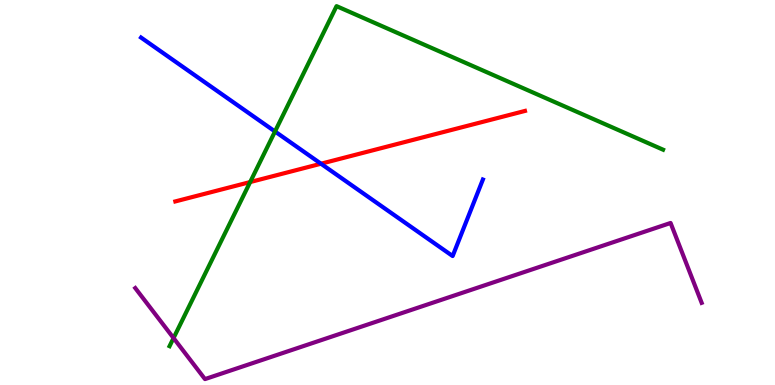[{'lines': ['blue', 'red'], 'intersections': [{'x': 4.14, 'y': 5.75}]}, {'lines': ['green', 'red'], 'intersections': [{'x': 3.23, 'y': 5.27}]}, {'lines': ['purple', 'red'], 'intersections': []}, {'lines': ['blue', 'green'], 'intersections': [{'x': 3.55, 'y': 6.58}]}, {'lines': ['blue', 'purple'], 'intersections': []}, {'lines': ['green', 'purple'], 'intersections': [{'x': 2.24, 'y': 1.22}]}]